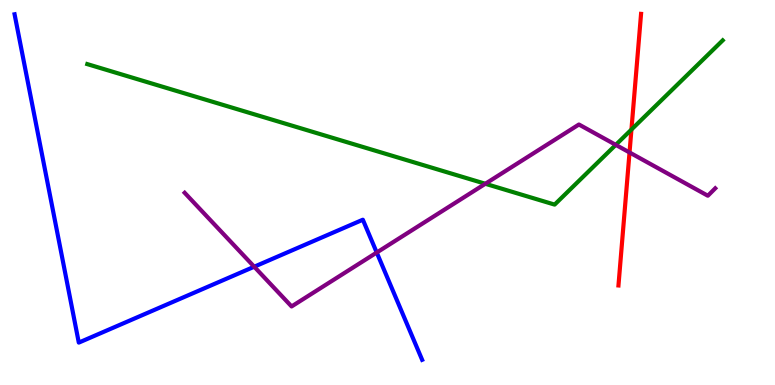[{'lines': ['blue', 'red'], 'intersections': []}, {'lines': ['green', 'red'], 'intersections': [{'x': 8.15, 'y': 6.63}]}, {'lines': ['purple', 'red'], 'intersections': [{'x': 8.12, 'y': 6.04}]}, {'lines': ['blue', 'green'], 'intersections': []}, {'lines': ['blue', 'purple'], 'intersections': [{'x': 3.28, 'y': 3.07}, {'x': 4.86, 'y': 3.44}]}, {'lines': ['green', 'purple'], 'intersections': [{'x': 6.26, 'y': 5.23}, {'x': 7.95, 'y': 6.24}]}]